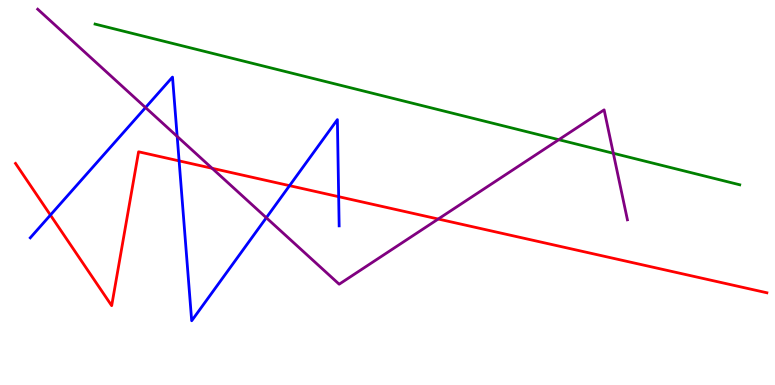[{'lines': ['blue', 'red'], 'intersections': [{'x': 0.651, 'y': 4.41}, {'x': 2.31, 'y': 5.82}, {'x': 3.74, 'y': 5.18}, {'x': 4.37, 'y': 4.89}]}, {'lines': ['green', 'red'], 'intersections': []}, {'lines': ['purple', 'red'], 'intersections': [{'x': 2.74, 'y': 5.63}, {'x': 5.65, 'y': 4.31}]}, {'lines': ['blue', 'green'], 'intersections': []}, {'lines': ['blue', 'purple'], 'intersections': [{'x': 1.88, 'y': 7.21}, {'x': 2.29, 'y': 6.46}, {'x': 3.44, 'y': 4.34}]}, {'lines': ['green', 'purple'], 'intersections': [{'x': 7.21, 'y': 6.37}, {'x': 7.91, 'y': 6.02}]}]